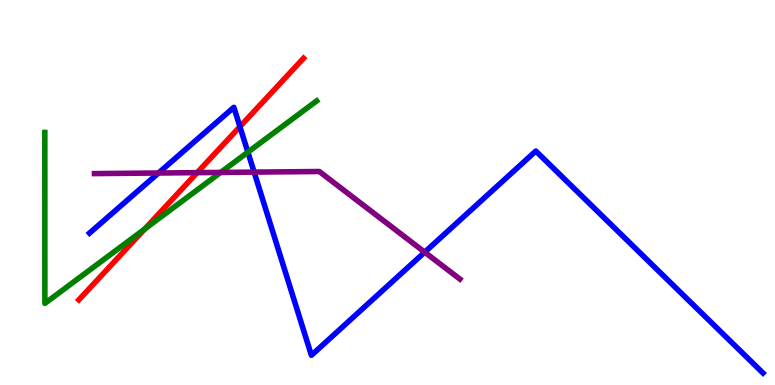[{'lines': ['blue', 'red'], 'intersections': [{'x': 3.1, 'y': 6.71}]}, {'lines': ['green', 'red'], 'intersections': [{'x': 1.87, 'y': 4.05}]}, {'lines': ['purple', 'red'], 'intersections': [{'x': 2.54, 'y': 5.52}]}, {'lines': ['blue', 'green'], 'intersections': [{'x': 3.2, 'y': 6.05}]}, {'lines': ['blue', 'purple'], 'intersections': [{'x': 2.05, 'y': 5.51}, {'x': 3.28, 'y': 5.53}, {'x': 5.48, 'y': 3.45}]}, {'lines': ['green', 'purple'], 'intersections': [{'x': 2.85, 'y': 5.52}]}]